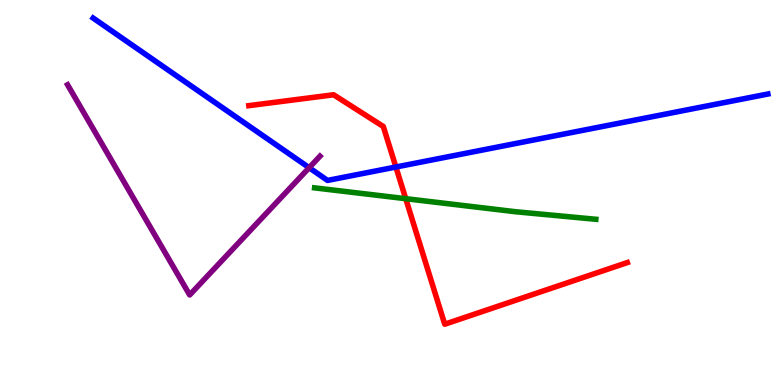[{'lines': ['blue', 'red'], 'intersections': [{'x': 5.11, 'y': 5.66}]}, {'lines': ['green', 'red'], 'intersections': [{'x': 5.24, 'y': 4.84}]}, {'lines': ['purple', 'red'], 'intersections': []}, {'lines': ['blue', 'green'], 'intersections': []}, {'lines': ['blue', 'purple'], 'intersections': [{'x': 3.99, 'y': 5.64}]}, {'lines': ['green', 'purple'], 'intersections': []}]